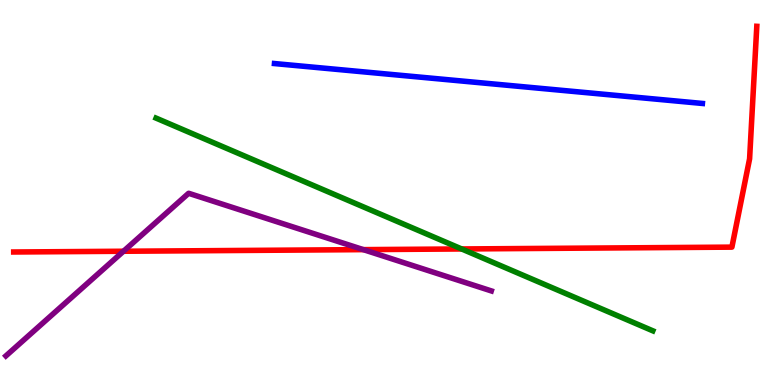[{'lines': ['blue', 'red'], 'intersections': []}, {'lines': ['green', 'red'], 'intersections': [{'x': 5.96, 'y': 3.53}]}, {'lines': ['purple', 'red'], 'intersections': [{'x': 1.59, 'y': 3.47}, {'x': 4.69, 'y': 3.52}]}, {'lines': ['blue', 'green'], 'intersections': []}, {'lines': ['blue', 'purple'], 'intersections': []}, {'lines': ['green', 'purple'], 'intersections': []}]